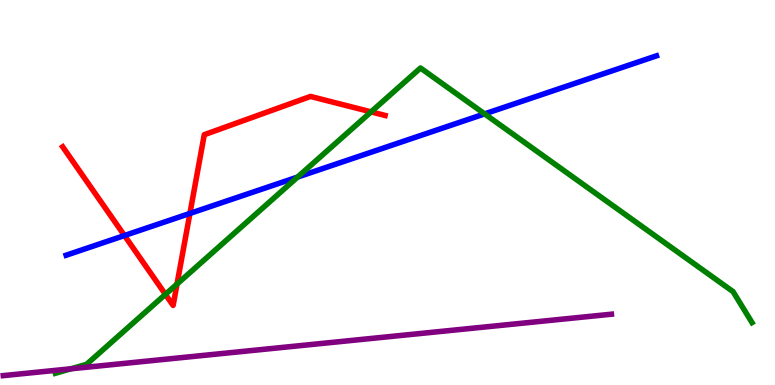[{'lines': ['blue', 'red'], 'intersections': [{'x': 1.61, 'y': 3.88}, {'x': 2.45, 'y': 4.46}]}, {'lines': ['green', 'red'], 'intersections': [{'x': 2.13, 'y': 2.35}, {'x': 2.28, 'y': 2.62}, {'x': 4.79, 'y': 7.09}]}, {'lines': ['purple', 'red'], 'intersections': []}, {'lines': ['blue', 'green'], 'intersections': [{'x': 3.84, 'y': 5.4}, {'x': 6.25, 'y': 7.04}]}, {'lines': ['blue', 'purple'], 'intersections': []}, {'lines': ['green', 'purple'], 'intersections': [{'x': 0.916, 'y': 0.421}]}]